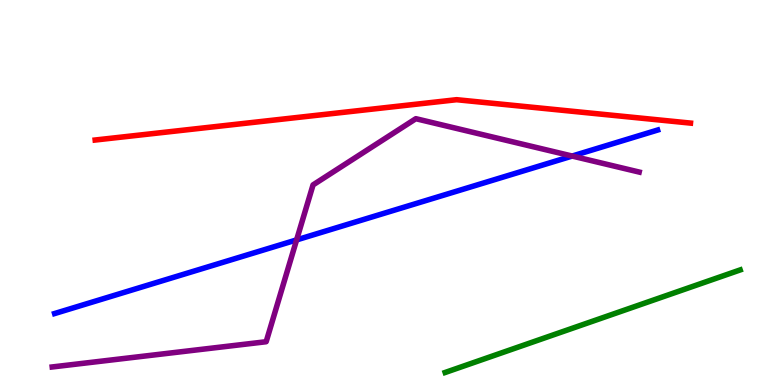[{'lines': ['blue', 'red'], 'intersections': []}, {'lines': ['green', 'red'], 'intersections': []}, {'lines': ['purple', 'red'], 'intersections': []}, {'lines': ['blue', 'green'], 'intersections': []}, {'lines': ['blue', 'purple'], 'intersections': [{'x': 3.83, 'y': 3.77}, {'x': 7.38, 'y': 5.95}]}, {'lines': ['green', 'purple'], 'intersections': []}]